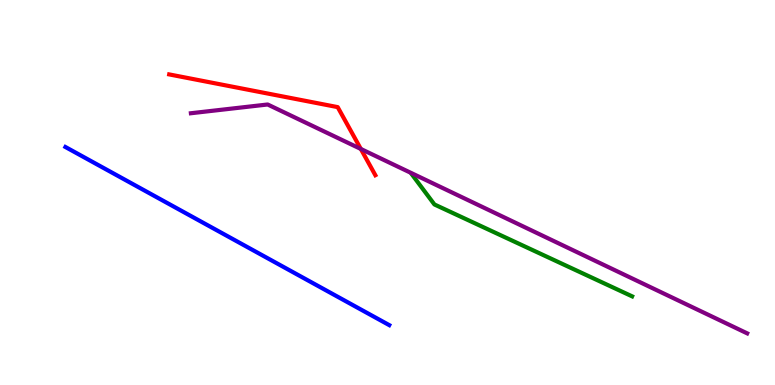[{'lines': ['blue', 'red'], 'intersections': []}, {'lines': ['green', 'red'], 'intersections': []}, {'lines': ['purple', 'red'], 'intersections': [{'x': 4.66, 'y': 6.13}]}, {'lines': ['blue', 'green'], 'intersections': []}, {'lines': ['blue', 'purple'], 'intersections': []}, {'lines': ['green', 'purple'], 'intersections': []}]